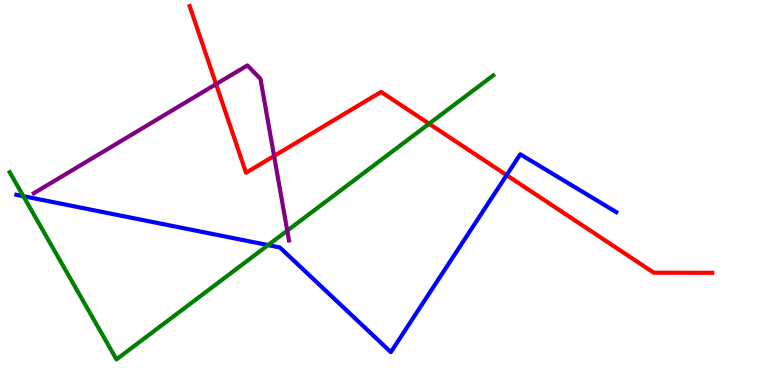[{'lines': ['blue', 'red'], 'intersections': [{'x': 6.54, 'y': 5.45}]}, {'lines': ['green', 'red'], 'intersections': [{'x': 5.54, 'y': 6.79}]}, {'lines': ['purple', 'red'], 'intersections': [{'x': 2.79, 'y': 7.81}, {'x': 3.54, 'y': 5.95}]}, {'lines': ['blue', 'green'], 'intersections': [{'x': 0.302, 'y': 4.9}, {'x': 3.46, 'y': 3.63}]}, {'lines': ['blue', 'purple'], 'intersections': []}, {'lines': ['green', 'purple'], 'intersections': [{'x': 3.71, 'y': 4.01}]}]